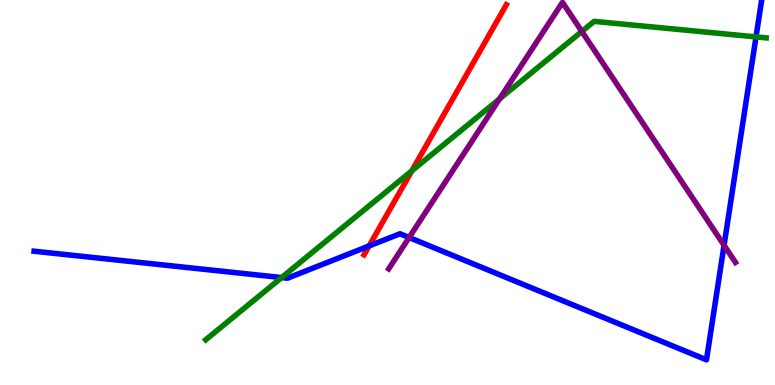[{'lines': ['blue', 'red'], 'intersections': [{'x': 4.76, 'y': 3.61}]}, {'lines': ['green', 'red'], 'intersections': [{'x': 5.31, 'y': 5.56}]}, {'lines': ['purple', 'red'], 'intersections': []}, {'lines': ['blue', 'green'], 'intersections': [{'x': 3.63, 'y': 2.79}, {'x': 9.76, 'y': 9.04}]}, {'lines': ['blue', 'purple'], 'intersections': [{'x': 5.28, 'y': 3.83}, {'x': 9.34, 'y': 3.63}]}, {'lines': ['green', 'purple'], 'intersections': [{'x': 6.45, 'y': 7.43}, {'x': 7.51, 'y': 9.18}]}]